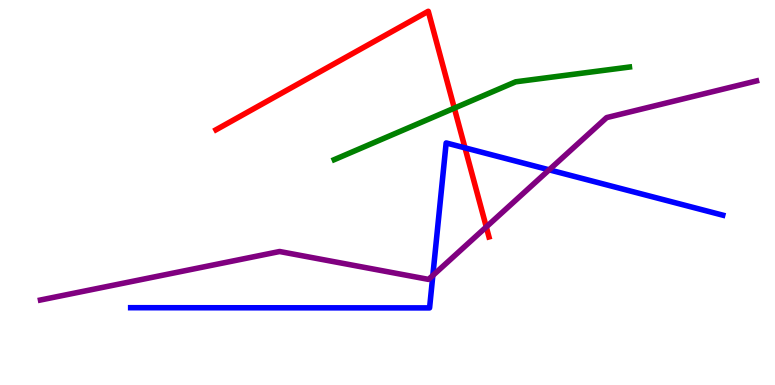[{'lines': ['blue', 'red'], 'intersections': [{'x': 6.0, 'y': 6.16}]}, {'lines': ['green', 'red'], 'intersections': [{'x': 5.86, 'y': 7.19}]}, {'lines': ['purple', 'red'], 'intersections': [{'x': 6.27, 'y': 4.11}]}, {'lines': ['blue', 'green'], 'intersections': []}, {'lines': ['blue', 'purple'], 'intersections': [{'x': 5.58, 'y': 2.84}, {'x': 7.09, 'y': 5.59}]}, {'lines': ['green', 'purple'], 'intersections': []}]